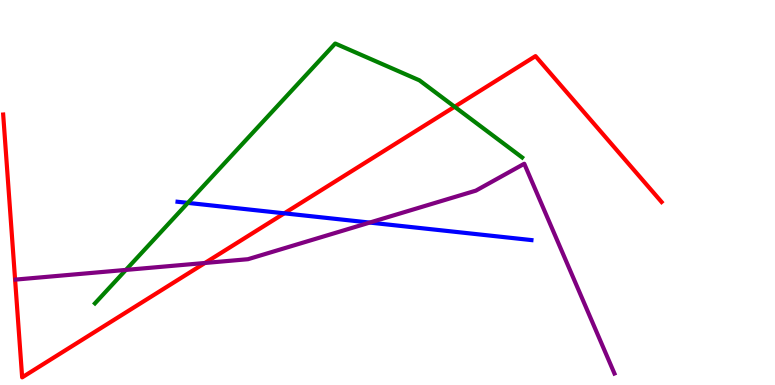[{'lines': ['blue', 'red'], 'intersections': [{'x': 3.67, 'y': 4.46}]}, {'lines': ['green', 'red'], 'intersections': [{'x': 5.87, 'y': 7.23}]}, {'lines': ['purple', 'red'], 'intersections': [{'x': 2.64, 'y': 3.17}]}, {'lines': ['blue', 'green'], 'intersections': [{'x': 2.42, 'y': 4.73}]}, {'lines': ['blue', 'purple'], 'intersections': [{'x': 4.77, 'y': 4.22}]}, {'lines': ['green', 'purple'], 'intersections': [{'x': 1.62, 'y': 2.99}]}]